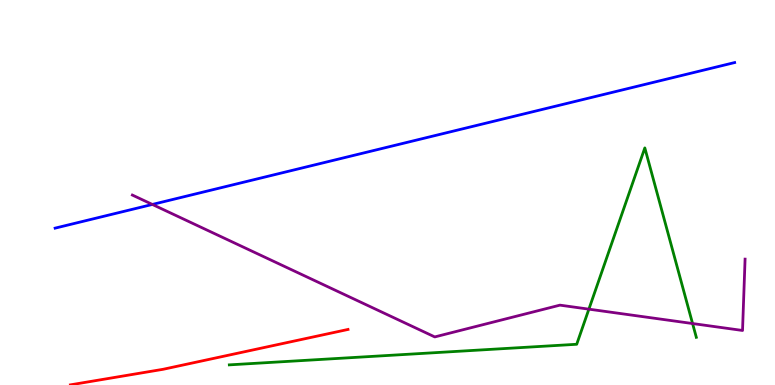[{'lines': ['blue', 'red'], 'intersections': []}, {'lines': ['green', 'red'], 'intersections': []}, {'lines': ['purple', 'red'], 'intersections': []}, {'lines': ['blue', 'green'], 'intersections': []}, {'lines': ['blue', 'purple'], 'intersections': [{'x': 1.97, 'y': 4.69}]}, {'lines': ['green', 'purple'], 'intersections': [{'x': 7.6, 'y': 1.97}, {'x': 8.94, 'y': 1.6}]}]